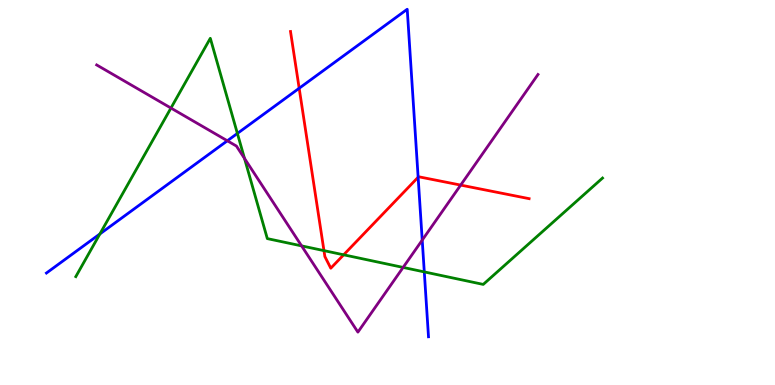[{'lines': ['blue', 'red'], 'intersections': [{'x': 3.86, 'y': 7.71}, {'x': 5.4, 'y': 5.4}]}, {'lines': ['green', 'red'], 'intersections': [{'x': 4.18, 'y': 3.49}, {'x': 4.43, 'y': 3.38}]}, {'lines': ['purple', 'red'], 'intersections': [{'x': 5.94, 'y': 5.19}]}, {'lines': ['blue', 'green'], 'intersections': [{'x': 1.29, 'y': 3.92}, {'x': 3.06, 'y': 6.53}, {'x': 5.47, 'y': 2.94}]}, {'lines': ['blue', 'purple'], 'intersections': [{'x': 2.93, 'y': 6.34}, {'x': 5.45, 'y': 3.76}]}, {'lines': ['green', 'purple'], 'intersections': [{'x': 2.21, 'y': 7.19}, {'x': 3.15, 'y': 5.89}, {'x': 3.89, 'y': 3.61}, {'x': 5.2, 'y': 3.05}]}]